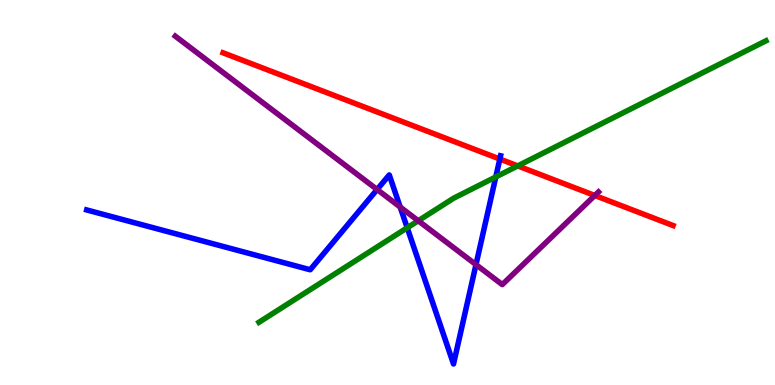[{'lines': ['blue', 'red'], 'intersections': [{'x': 6.45, 'y': 5.87}]}, {'lines': ['green', 'red'], 'intersections': [{'x': 6.68, 'y': 5.69}]}, {'lines': ['purple', 'red'], 'intersections': [{'x': 7.67, 'y': 4.92}]}, {'lines': ['blue', 'green'], 'intersections': [{'x': 5.25, 'y': 4.08}, {'x': 6.4, 'y': 5.4}]}, {'lines': ['blue', 'purple'], 'intersections': [{'x': 4.87, 'y': 5.08}, {'x': 5.16, 'y': 4.62}, {'x': 6.14, 'y': 3.13}]}, {'lines': ['green', 'purple'], 'intersections': [{'x': 5.4, 'y': 4.27}]}]